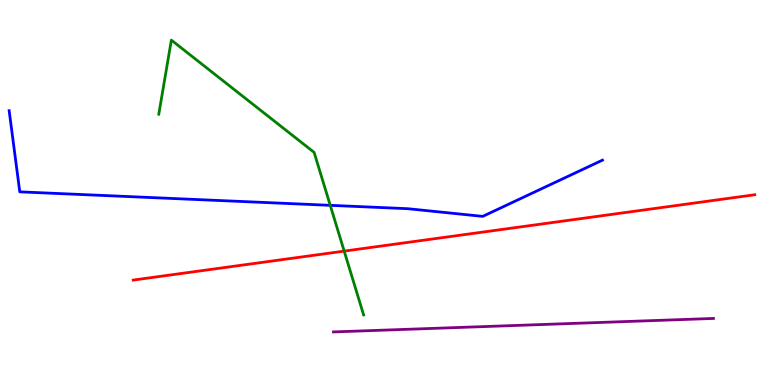[{'lines': ['blue', 'red'], 'intersections': []}, {'lines': ['green', 'red'], 'intersections': [{'x': 4.44, 'y': 3.48}]}, {'lines': ['purple', 'red'], 'intersections': []}, {'lines': ['blue', 'green'], 'intersections': [{'x': 4.26, 'y': 4.67}]}, {'lines': ['blue', 'purple'], 'intersections': []}, {'lines': ['green', 'purple'], 'intersections': []}]